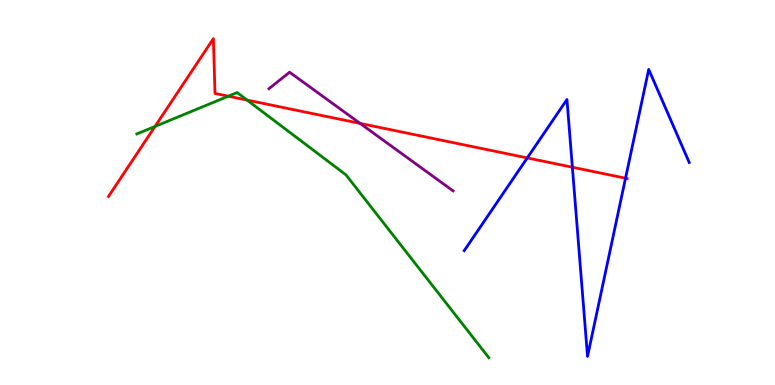[{'lines': ['blue', 'red'], 'intersections': [{'x': 6.8, 'y': 5.9}, {'x': 7.39, 'y': 5.66}, {'x': 8.07, 'y': 5.37}]}, {'lines': ['green', 'red'], 'intersections': [{'x': 2.0, 'y': 6.72}, {'x': 2.95, 'y': 7.5}, {'x': 3.19, 'y': 7.4}]}, {'lines': ['purple', 'red'], 'intersections': [{'x': 4.65, 'y': 6.79}]}, {'lines': ['blue', 'green'], 'intersections': []}, {'lines': ['blue', 'purple'], 'intersections': []}, {'lines': ['green', 'purple'], 'intersections': []}]